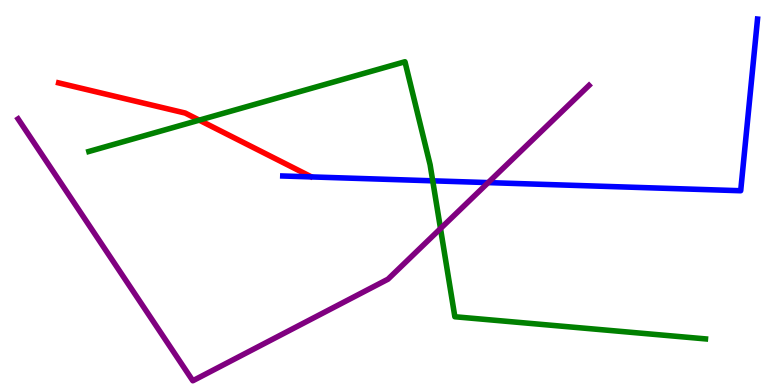[{'lines': ['blue', 'red'], 'intersections': []}, {'lines': ['green', 'red'], 'intersections': [{'x': 2.57, 'y': 6.88}]}, {'lines': ['purple', 'red'], 'intersections': []}, {'lines': ['blue', 'green'], 'intersections': [{'x': 5.58, 'y': 5.3}]}, {'lines': ['blue', 'purple'], 'intersections': [{'x': 6.3, 'y': 5.26}]}, {'lines': ['green', 'purple'], 'intersections': [{'x': 5.68, 'y': 4.06}]}]